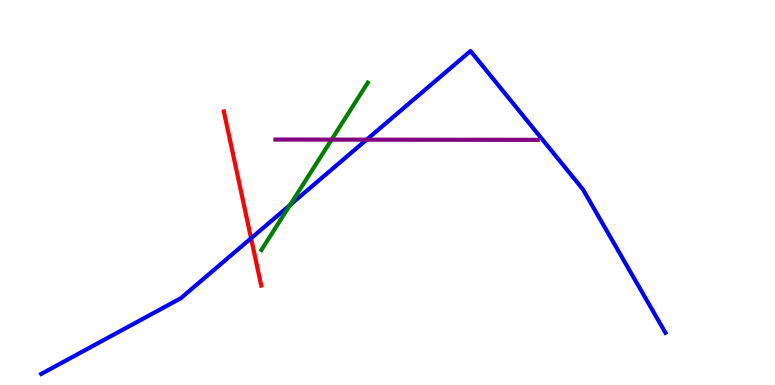[{'lines': ['blue', 'red'], 'intersections': [{'x': 3.24, 'y': 3.81}]}, {'lines': ['green', 'red'], 'intersections': []}, {'lines': ['purple', 'red'], 'intersections': []}, {'lines': ['blue', 'green'], 'intersections': [{'x': 3.74, 'y': 4.67}]}, {'lines': ['blue', 'purple'], 'intersections': [{'x': 4.73, 'y': 6.37}]}, {'lines': ['green', 'purple'], 'intersections': [{'x': 4.28, 'y': 6.37}]}]